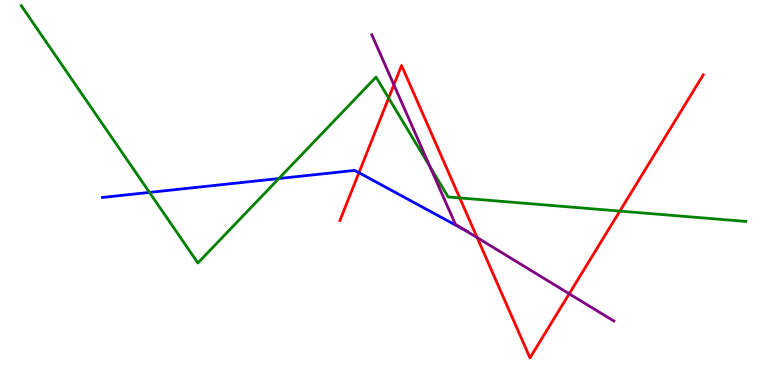[{'lines': ['blue', 'red'], 'intersections': [{'x': 4.63, 'y': 5.51}]}, {'lines': ['green', 'red'], 'intersections': [{'x': 5.01, 'y': 7.45}, {'x': 5.93, 'y': 4.86}, {'x': 8.0, 'y': 4.52}]}, {'lines': ['purple', 'red'], 'intersections': [{'x': 5.08, 'y': 7.8}, {'x': 6.16, 'y': 3.83}, {'x': 7.34, 'y': 2.37}]}, {'lines': ['blue', 'green'], 'intersections': [{'x': 1.93, 'y': 5.0}, {'x': 3.6, 'y': 5.36}]}, {'lines': ['blue', 'purple'], 'intersections': [{'x': 6.0, 'y': 4.02}]}, {'lines': ['green', 'purple'], 'intersections': [{'x': 5.55, 'y': 5.67}]}]